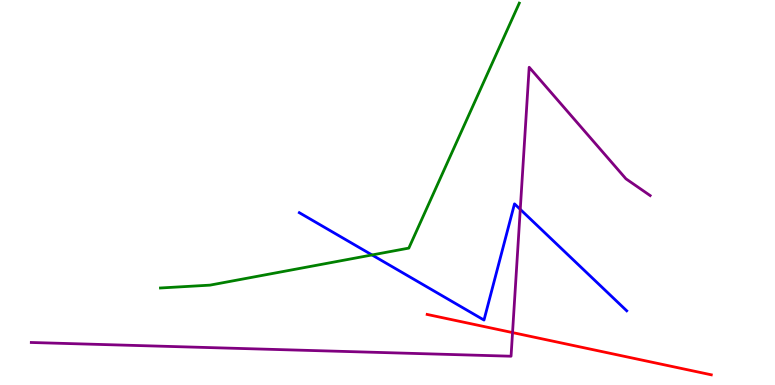[{'lines': ['blue', 'red'], 'intersections': []}, {'lines': ['green', 'red'], 'intersections': []}, {'lines': ['purple', 'red'], 'intersections': [{'x': 6.61, 'y': 1.36}]}, {'lines': ['blue', 'green'], 'intersections': [{'x': 4.8, 'y': 3.38}]}, {'lines': ['blue', 'purple'], 'intersections': [{'x': 6.71, 'y': 4.56}]}, {'lines': ['green', 'purple'], 'intersections': []}]